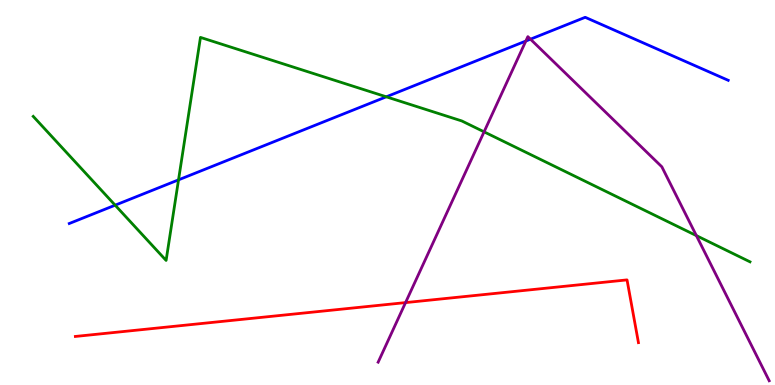[{'lines': ['blue', 'red'], 'intersections': []}, {'lines': ['green', 'red'], 'intersections': []}, {'lines': ['purple', 'red'], 'intersections': [{'x': 5.23, 'y': 2.14}]}, {'lines': ['blue', 'green'], 'intersections': [{'x': 1.49, 'y': 4.67}, {'x': 2.3, 'y': 5.33}, {'x': 4.98, 'y': 7.49}]}, {'lines': ['blue', 'purple'], 'intersections': [{'x': 6.78, 'y': 8.93}, {'x': 6.84, 'y': 8.98}]}, {'lines': ['green', 'purple'], 'intersections': [{'x': 6.25, 'y': 6.58}, {'x': 8.99, 'y': 3.88}]}]